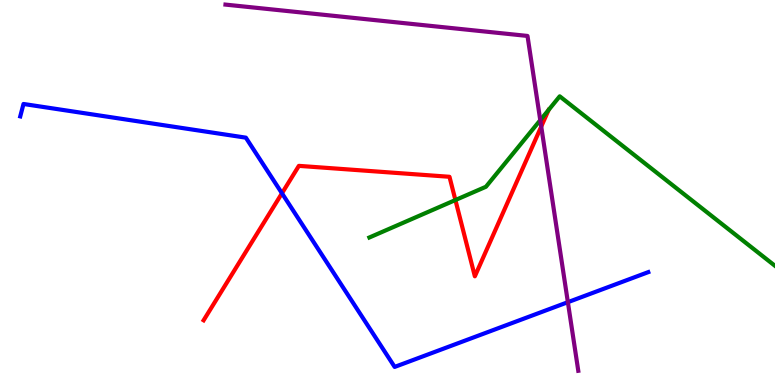[{'lines': ['blue', 'red'], 'intersections': [{'x': 3.64, 'y': 4.98}]}, {'lines': ['green', 'red'], 'intersections': [{'x': 5.88, 'y': 4.8}]}, {'lines': ['purple', 'red'], 'intersections': [{'x': 6.98, 'y': 6.71}]}, {'lines': ['blue', 'green'], 'intersections': []}, {'lines': ['blue', 'purple'], 'intersections': [{'x': 7.33, 'y': 2.15}]}, {'lines': ['green', 'purple'], 'intersections': [{'x': 6.97, 'y': 6.88}]}]